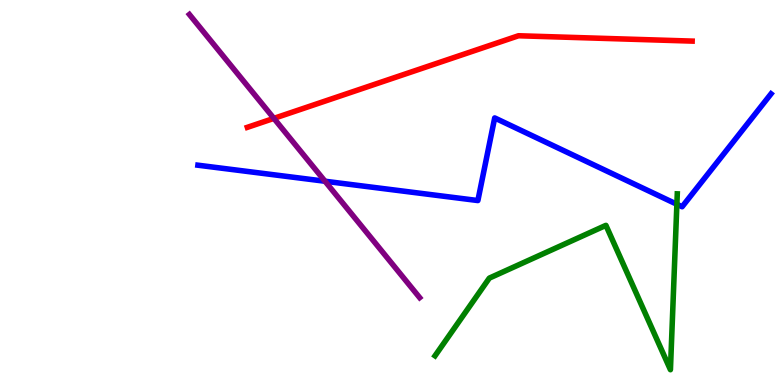[{'lines': ['blue', 'red'], 'intersections': []}, {'lines': ['green', 'red'], 'intersections': []}, {'lines': ['purple', 'red'], 'intersections': [{'x': 3.53, 'y': 6.93}]}, {'lines': ['blue', 'green'], 'intersections': [{'x': 8.73, 'y': 4.69}]}, {'lines': ['blue', 'purple'], 'intersections': [{'x': 4.19, 'y': 5.29}]}, {'lines': ['green', 'purple'], 'intersections': []}]